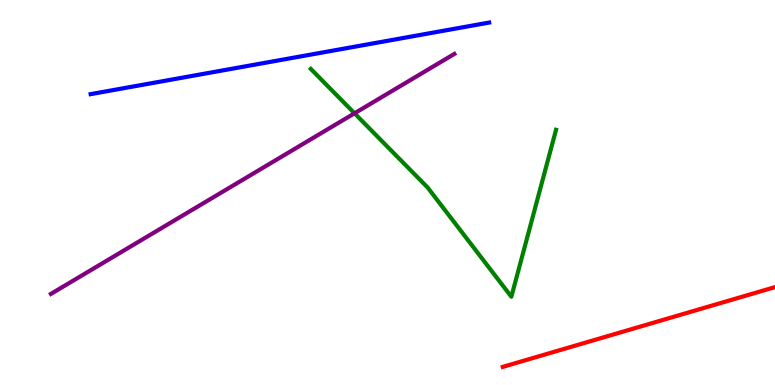[{'lines': ['blue', 'red'], 'intersections': []}, {'lines': ['green', 'red'], 'intersections': []}, {'lines': ['purple', 'red'], 'intersections': []}, {'lines': ['blue', 'green'], 'intersections': []}, {'lines': ['blue', 'purple'], 'intersections': []}, {'lines': ['green', 'purple'], 'intersections': [{'x': 4.57, 'y': 7.06}]}]